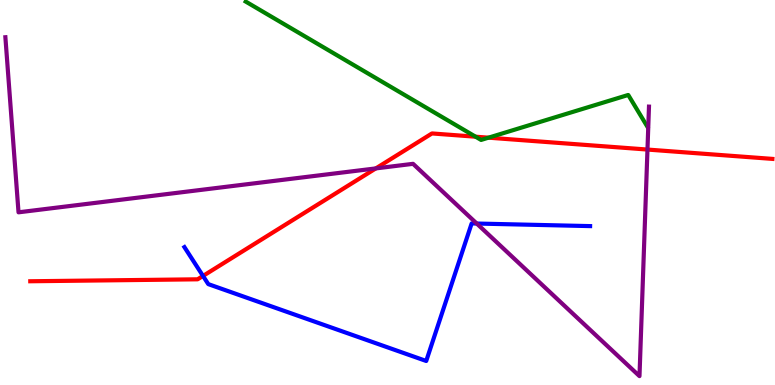[{'lines': ['blue', 'red'], 'intersections': [{'x': 2.62, 'y': 2.83}]}, {'lines': ['green', 'red'], 'intersections': [{'x': 6.14, 'y': 6.45}, {'x': 6.3, 'y': 6.42}]}, {'lines': ['purple', 'red'], 'intersections': [{'x': 4.85, 'y': 5.63}, {'x': 8.35, 'y': 6.12}]}, {'lines': ['blue', 'green'], 'intersections': []}, {'lines': ['blue', 'purple'], 'intersections': [{'x': 6.15, 'y': 4.19}]}, {'lines': ['green', 'purple'], 'intersections': []}]